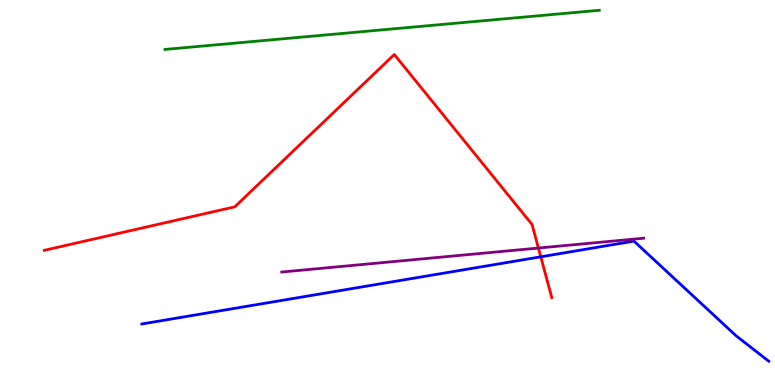[{'lines': ['blue', 'red'], 'intersections': [{'x': 6.98, 'y': 3.33}]}, {'lines': ['green', 'red'], 'intersections': []}, {'lines': ['purple', 'red'], 'intersections': [{'x': 6.95, 'y': 3.56}]}, {'lines': ['blue', 'green'], 'intersections': []}, {'lines': ['blue', 'purple'], 'intersections': []}, {'lines': ['green', 'purple'], 'intersections': []}]